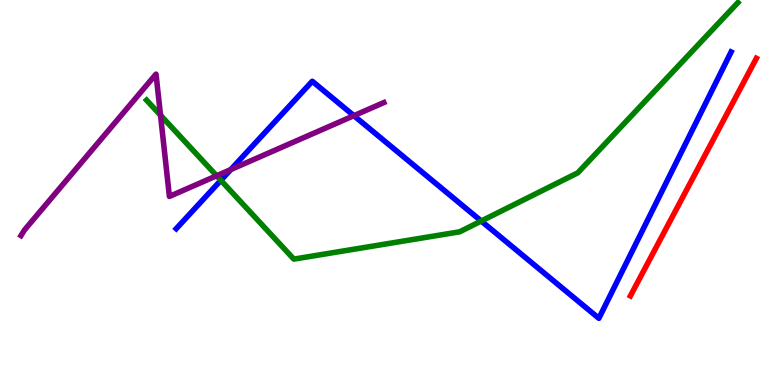[{'lines': ['blue', 'red'], 'intersections': []}, {'lines': ['green', 'red'], 'intersections': []}, {'lines': ['purple', 'red'], 'intersections': []}, {'lines': ['blue', 'green'], 'intersections': [{'x': 2.85, 'y': 5.32}, {'x': 6.21, 'y': 4.26}]}, {'lines': ['blue', 'purple'], 'intersections': [{'x': 2.98, 'y': 5.6}, {'x': 4.57, 'y': 7.0}]}, {'lines': ['green', 'purple'], 'intersections': [{'x': 2.07, 'y': 7.01}, {'x': 2.8, 'y': 5.43}]}]